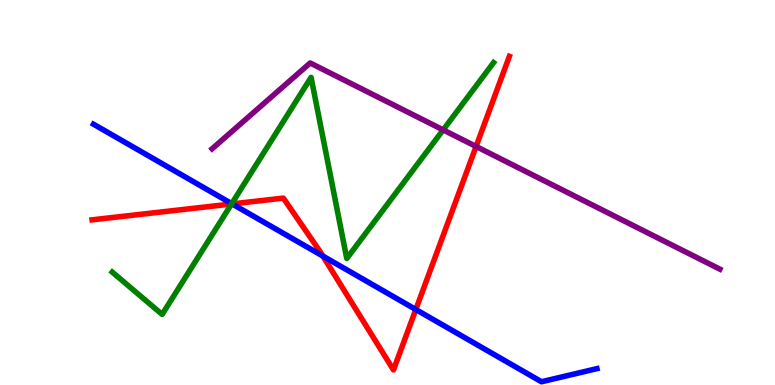[{'lines': ['blue', 'red'], 'intersections': [{'x': 3.0, 'y': 4.7}, {'x': 4.17, 'y': 3.35}, {'x': 5.37, 'y': 1.96}]}, {'lines': ['green', 'red'], 'intersections': [{'x': 2.99, 'y': 4.7}]}, {'lines': ['purple', 'red'], 'intersections': [{'x': 6.14, 'y': 6.2}]}, {'lines': ['blue', 'green'], 'intersections': [{'x': 2.99, 'y': 4.71}]}, {'lines': ['blue', 'purple'], 'intersections': []}, {'lines': ['green', 'purple'], 'intersections': [{'x': 5.72, 'y': 6.63}]}]